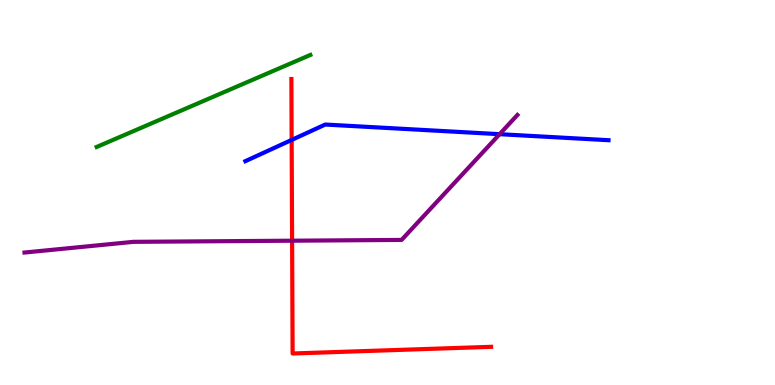[{'lines': ['blue', 'red'], 'intersections': [{'x': 3.76, 'y': 6.37}]}, {'lines': ['green', 'red'], 'intersections': []}, {'lines': ['purple', 'red'], 'intersections': [{'x': 3.77, 'y': 3.75}]}, {'lines': ['blue', 'green'], 'intersections': []}, {'lines': ['blue', 'purple'], 'intersections': [{'x': 6.45, 'y': 6.51}]}, {'lines': ['green', 'purple'], 'intersections': []}]